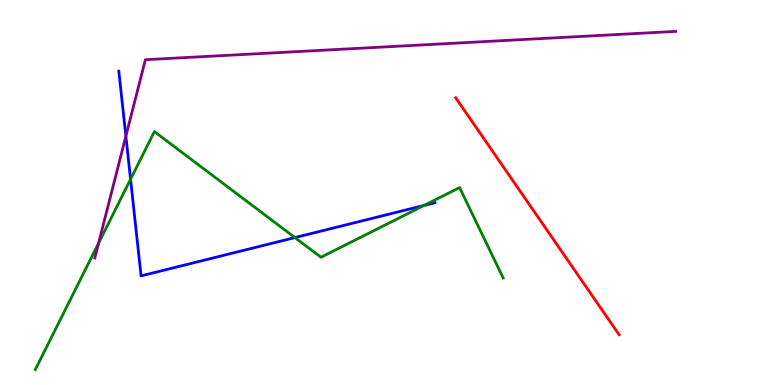[{'lines': ['blue', 'red'], 'intersections': []}, {'lines': ['green', 'red'], 'intersections': []}, {'lines': ['purple', 'red'], 'intersections': []}, {'lines': ['blue', 'green'], 'intersections': [{'x': 1.68, 'y': 5.34}, {'x': 3.81, 'y': 3.83}, {'x': 5.47, 'y': 4.66}]}, {'lines': ['blue', 'purple'], 'intersections': [{'x': 1.62, 'y': 6.46}]}, {'lines': ['green', 'purple'], 'intersections': [{'x': 1.27, 'y': 3.68}]}]